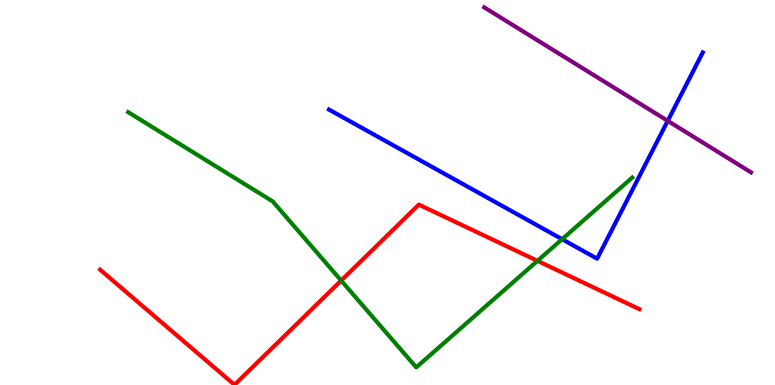[{'lines': ['blue', 'red'], 'intersections': []}, {'lines': ['green', 'red'], 'intersections': [{'x': 4.4, 'y': 2.71}, {'x': 6.94, 'y': 3.22}]}, {'lines': ['purple', 'red'], 'intersections': []}, {'lines': ['blue', 'green'], 'intersections': [{'x': 7.25, 'y': 3.79}]}, {'lines': ['blue', 'purple'], 'intersections': [{'x': 8.62, 'y': 6.86}]}, {'lines': ['green', 'purple'], 'intersections': []}]